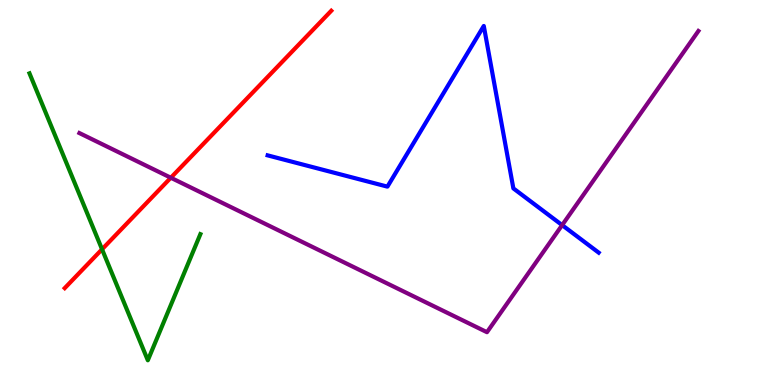[{'lines': ['blue', 'red'], 'intersections': []}, {'lines': ['green', 'red'], 'intersections': [{'x': 1.32, 'y': 3.52}]}, {'lines': ['purple', 'red'], 'intersections': [{'x': 2.2, 'y': 5.38}]}, {'lines': ['blue', 'green'], 'intersections': []}, {'lines': ['blue', 'purple'], 'intersections': [{'x': 7.25, 'y': 4.15}]}, {'lines': ['green', 'purple'], 'intersections': []}]